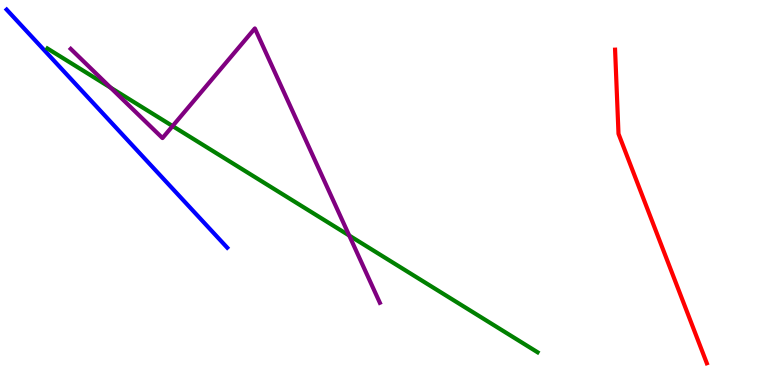[{'lines': ['blue', 'red'], 'intersections': []}, {'lines': ['green', 'red'], 'intersections': []}, {'lines': ['purple', 'red'], 'intersections': []}, {'lines': ['blue', 'green'], 'intersections': []}, {'lines': ['blue', 'purple'], 'intersections': []}, {'lines': ['green', 'purple'], 'intersections': [{'x': 1.43, 'y': 7.72}, {'x': 2.23, 'y': 6.73}, {'x': 4.51, 'y': 3.88}]}]